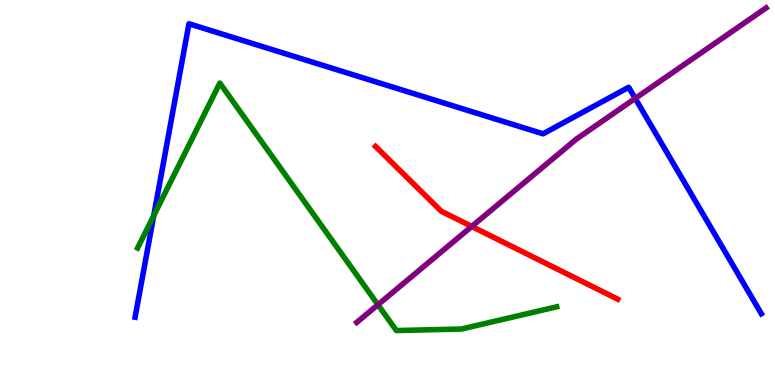[{'lines': ['blue', 'red'], 'intersections': []}, {'lines': ['green', 'red'], 'intersections': []}, {'lines': ['purple', 'red'], 'intersections': [{'x': 6.09, 'y': 4.12}]}, {'lines': ['blue', 'green'], 'intersections': [{'x': 1.98, 'y': 4.4}]}, {'lines': ['blue', 'purple'], 'intersections': [{'x': 8.2, 'y': 7.44}]}, {'lines': ['green', 'purple'], 'intersections': [{'x': 4.88, 'y': 2.09}]}]